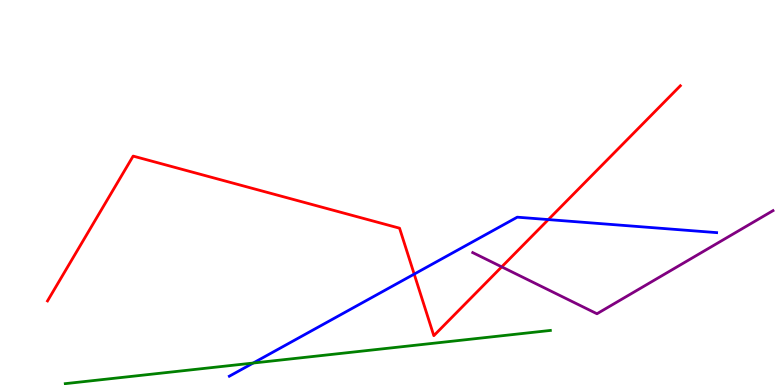[{'lines': ['blue', 'red'], 'intersections': [{'x': 5.34, 'y': 2.88}, {'x': 7.08, 'y': 4.3}]}, {'lines': ['green', 'red'], 'intersections': []}, {'lines': ['purple', 'red'], 'intersections': [{'x': 6.47, 'y': 3.07}]}, {'lines': ['blue', 'green'], 'intersections': [{'x': 3.27, 'y': 0.57}]}, {'lines': ['blue', 'purple'], 'intersections': []}, {'lines': ['green', 'purple'], 'intersections': []}]